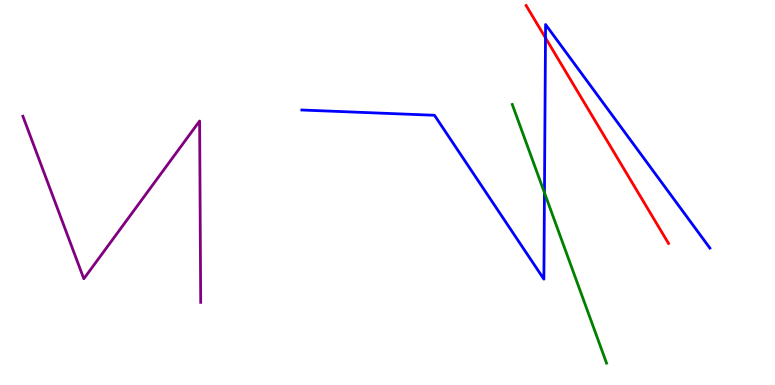[{'lines': ['blue', 'red'], 'intersections': [{'x': 7.04, 'y': 9.02}]}, {'lines': ['green', 'red'], 'intersections': []}, {'lines': ['purple', 'red'], 'intersections': []}, {'lines': ['blue', 'green'], 'intersections': [{'x': 7.03, 'y': 4.99}]}, {'lines': ['blue', 'purple'], 'intersections': []}, {'lines': ['green', 'purple'], 'intersections': []}]